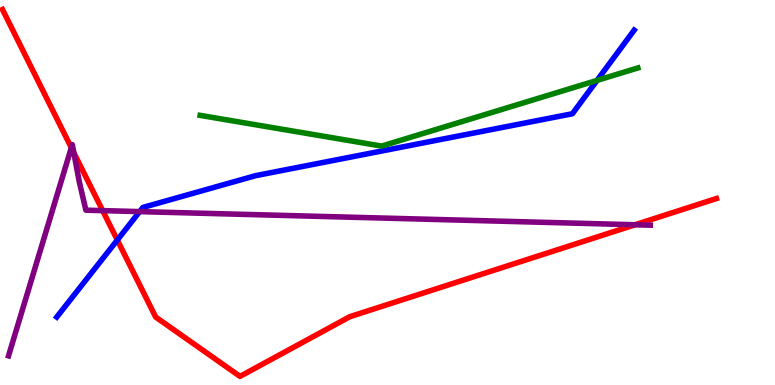[{'lines': ['blue', 'red'], 'intersections': [{'x': 1.51, 'y': 3.77}]}, {'lines': ['green', 'red'], 'intersections': []}, {'lines': ['purple', 'red'], 'intersections': [{'x': 0.92, 'y': 6.16}, {'x': 0.952, 'y': 6.03}, {'x': 1.32, 'y': 4.53}, {'x': 8.19, 'y': 4.16}]}, {'lines': ['blue', 'green'], 'intersections': [{'x': 7.7, 'y': 7.91}]}, {'lines': ['blue', 'purple'], 'intersections': [{'x': 1.8, 'y': 4.5}]}, {'lines': ['green', 'purple'], 'intersections': []}]